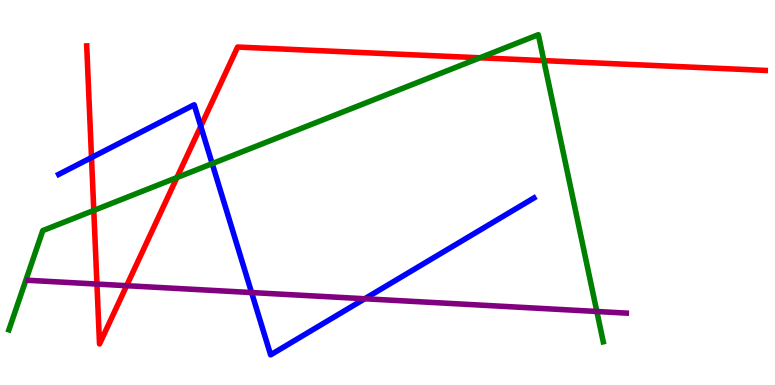[{'lines': ['blue', 'red'], 'intersections': [{'x': 1.18, 'y': 5.91}, {'x': 2.59, 'y': 6.72}]}, {'lines': ['green', 'red'], 'intersections': [{'x': 1.21, 'y': 4.53}, {'x': 2.28, 'y': 5.39}, {'x': 6.19, 'y': 8.5}, {'x': 7.02, 'y': 8.43}]}, {'lines': ['purple', 'red'], 'intersections': [{'x': 1.25, 'y': 2.62}, {'x': 1.63, 'y': 2.58}]}, {'lines': ['blue', 'green'], 'intersections': [{'x': 2.74, 'y': 5.75}]}, {'lines': ['blue', 'purple'], 'intersections': [{'x': 3.25, 'y': 2.4}, {'x': 4.71, 'y': 2.24}]}, {'lines': ['green', 'purple'], 'intersections': [{'x': 7.7, 'y': 1.91}]}]